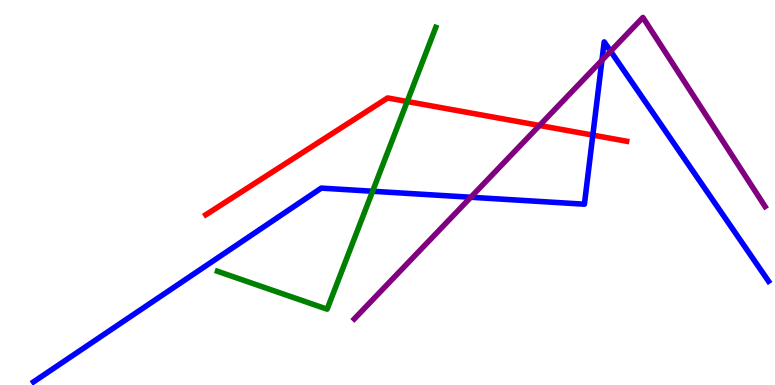[{'lines': ['blue', 'red'], 'intersections': [{'x': 7.65, 'y': 6.49}]}, {'lines': ['green', 'red'], 'intersections': [{'x': 5.25, 'y': 7.36}]}, {'lines': ['purple', 'red'], 'intersections': [{'x': 6.96, 'y': 6.74}]}, {'lines': ['blue', 'green'], 'intersections': [{'x': 4.81, 'y': 5.03}]}, {'lines': ['blue', 'purple'], 'intersections': [{'x': 6.07, 'y': 4.88}, {'x': 7.77, 'y': 8.43}, {'x': 7.88, 'y': 8.67}]}, {'lines': ['green', 'purple'], 'intersections': []}]